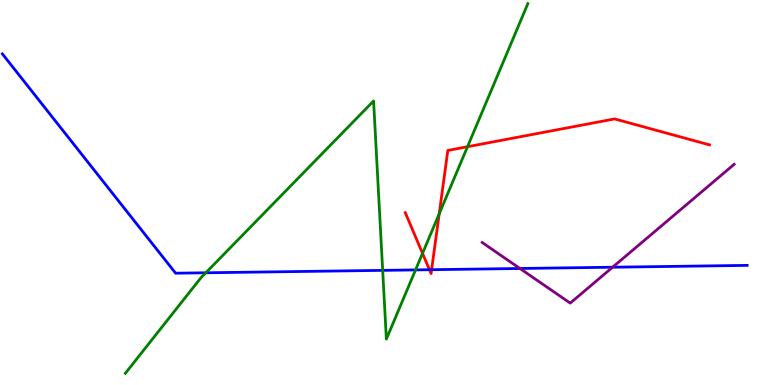[{'lines': ['blue', 'red'], 'intersections': [{'x': 5.54, 'y': 2.99}, {'x': 5.57, 'y': 2.99}]}, {'lines': ['green', 'red'], 'intersections': [{'x': 5.45, 'y': 3.42}, {'x': 5.67, 'y': 4.45}, {'x': 6.03, 'y': 6.19}]}, {'lines': ['purple', 'red'], 'intersections': []}, {'lines': ['blue', 'green'], 'intersections': [{'x': 2.66, 'y': 2.91}, {'x': 4.94, 'y': 2.98}, {'x': 5.36, 'y': 2.99}]}, {'lines': ['blue', 'purple'], 'intersections': [{'x': 6.71, 'y': 3.03}, {'x': 7.9, 'y': 3.06}]}, {'lines': ['green', 'purple'], 'intersections': []}]